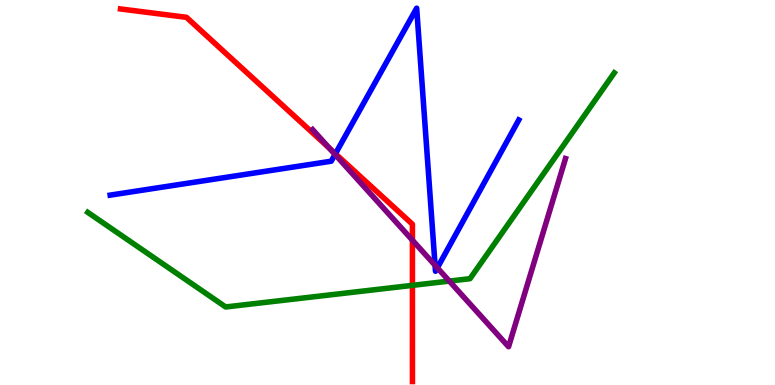[{'lines': ['blue', 'red'], 'intersections': [{'x': 4.33, 'y': 6.01}]}, {'lines': ['green', 'red'], 'intersections': [{'x': 5.32, 'y': 2.59}]}, {'lines': ['purple', 'red'], 'intersections': [{'x': 4.25, 'y': 6.15}, {'x': 5.32, 'y': 3.76}]}, {'lines': ['blue', 'green'], 'intersections': []}, {'lines': ['blue', 'purple'], 'intersections': [{'x': 4.32, 'y': 5.99}, {'x': 5.61, 'y': 3.11}, {'x': 5.64, 'y': 3.04}]}, {'lines': ['green', 'purple'], 'intersections': [{'x': 5.8, 'y': 2.7}]}]